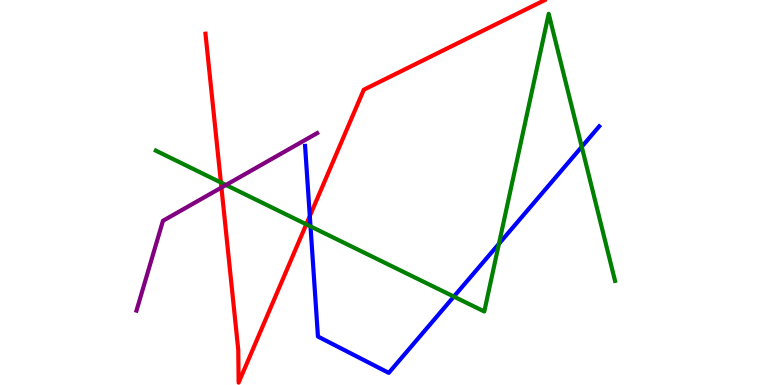[{'lines': ['blue', 'red'], 'intersections': [{'x': 4.0, 'y': 4.39}]}, {'lines': ['green', 'red'], 'intersections': [{'x': 2.85, 'y': 5.26}, {'x': 3.95, 'y': 4.17}]}, {'lines': ['purple', 'red'], 'intersections': [{'x': 2.86, 'y': 5.13}]}, {'lines': ['blue', 'green'], 'intersections': [{'x': 4.01, 'y': 4.12}, {'x': 5.86, 'y': 2.3}, {'x': 6.44, 'y': 3.67}, {'x': 7.51, 'y': 6.19}]}, {'lines': ['blue', 'purple'], 'intersections': []}, {'lines': ['green', 'purple'], 'intersections': [{'x': 2.92, 'y': 5.2}]}]